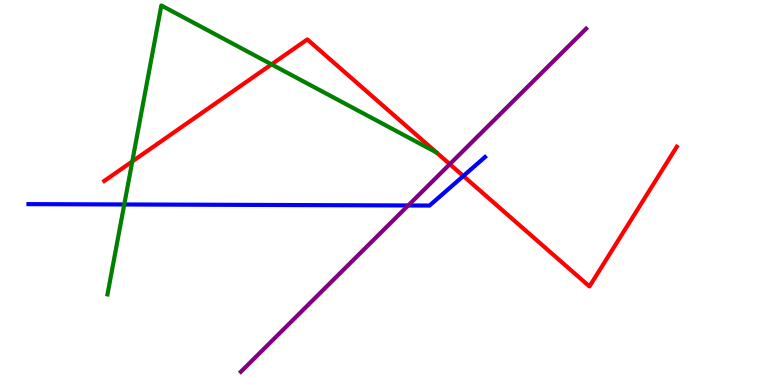[{'lines': ['blue', 'red'], 'intersections': [{'x': 5.98, 'y': 5.43}]}, {'lines': ['green', 'red'], 'intersections': [{'x': 1.71, 'y': 5.81}, {'x': 3.5, 'y': 8.33}]}, {'lines': ['purple', 'red'], 'intersections': [{'x': 5.8, 'y': 5.74}]}, {'lines': ['blue', 'green'], 'intersections': [{'x': 1.6, 'y': 4.69}]}, {'lines': ['blue', 'purple'], 'intersections': [{'x': 5.27, 'y': 4.66}]}, {'lines': ['green', 'purple'], 'intersections': []}]